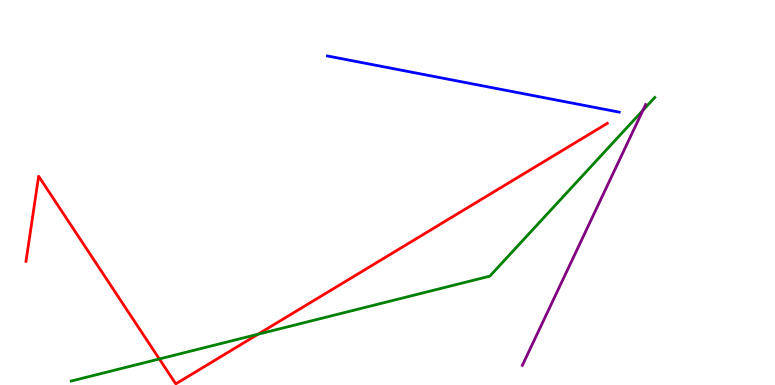[{'lines': ['blue', 'red'], 'intersections': []}, {'lines': ['green', 'red'], 'intersections': [{'x': 2.06, 'y': 0.676}, {'x': 3.33, 'y': 1.32}]}, {'lines': ['purple', 'red'], 'intersections': []}, {'lines': ['blue', 'green'], 'intersections': []}, {'lines': ['blue', 'purple'], 'intersections': []}, {'lines': ['green', 'purple'], 'intersections': [{'x': 8.3, 'y': 7.14}]}]